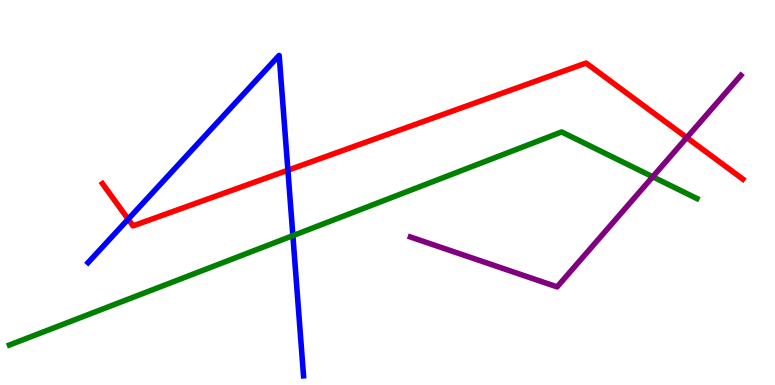[{'lines': ['blue', 'red'], 'intersections': [{'x': 1.65, 'y': 4.31}, {'x': 3.71, 'y': 5.58}]}, {'lines': ['green', 'red'], 'intersections': []}, {'lines': ['purple', 'red'], 'intersections': [{'x': 8.86, 'y': 6.43}]}, {'lines': ['blue', 'green'], 'intersections': [{'x': 3.78, 'y': 3.88}]}, {'lines': ['blue', 'purple'], 'intersections': []}, {'lines': ['green', 'purple'], 'intersections': [{'x': 8.42, 'y': 5.41}]}]